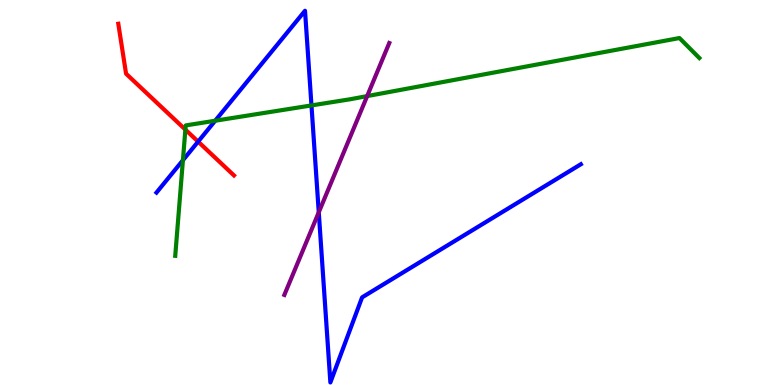[{'lines': ['blue', 'red'], 'intersections': [{'x': 2.56, 'y': 6.32}]}, {'lines': ['green', 'red'], 'intersections': [{'x': 2.39, 'y': 6.63}]}, {'lines': ['purple', 'red'], 'intersections': []}, {'lines': ['blue', 'green'], 'intersections': [{'x': 2.36, 'y': 5.84}, {'x': 2.78, 'y': 6.86}, {'x': 4.02, 'y': 7.26}]}, {'lines': ['blue', 'purple'], 'intersections': [{'x': 4.11, 'y': 4.49}]}, {'lines': ['green', 'purple'], 'intersections': [{'x': 4.74, 'y': 7.5}]}]